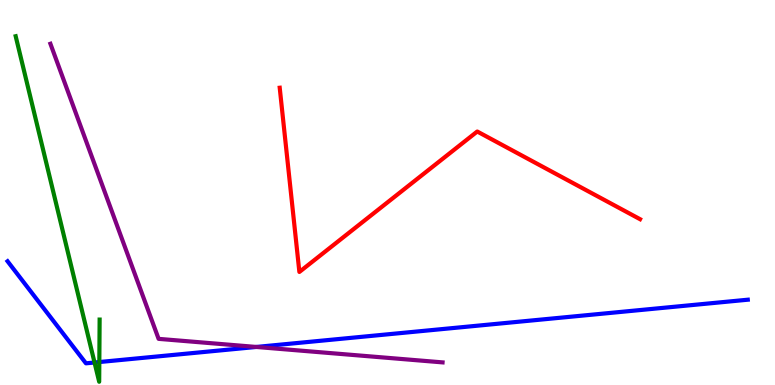[{'lines': ['blue', 'red'], 'intersections': []}, {'lines': ['green', 'red'], 'intersections': []}, {'lines': ['purple', 'red'], 'intersections': []}, {'lines': ['blue', 'green'], 'intersections': [{'x': 1.22, 'y': 0.584}, {'x': 1.28, 'y': 0.596}]}, {'lines': ['blue', 'purple'], 'intersections': [{'x': 3.31, 'y': 0.988}]}, {'lines': ['green', 'purple'], 'intersections': []}]